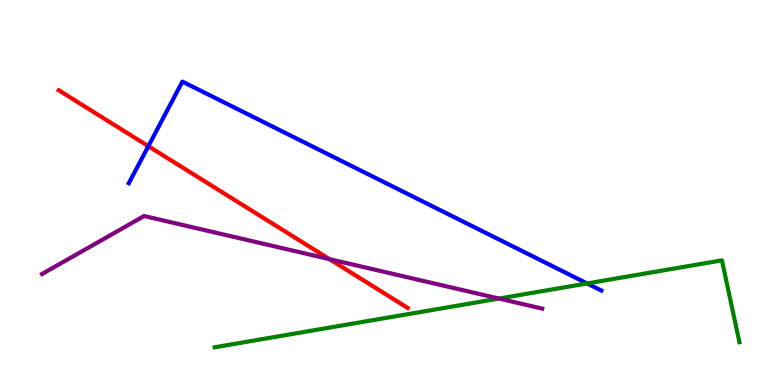[{'lines': ['blue', 'red'], 'intersections': [{'x': 1.91, 'y': 6.2}]}, {'lines': ['green', 'red'], 'intersections': []}, {'lines': ['purple', 'red'], 'intersections': [{'x': 4.25, 'y': 3.27}]}, {'lines': ['blue', 'green'], 'intersections': [{'x': 7.58, 'y': 2.64}]}, {'lines': ['blue', 'purple'], 'intersections': []}, {'lines': ['green', 'purple'], 'intersections': [{'x': 6.44, 'y': 2.25}]}]